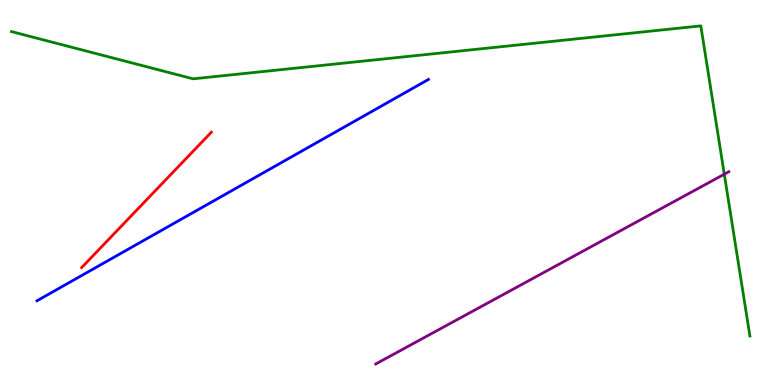[{'lines': ['blue', 'red'], 'intersections': []}, {'lines': ['green', 'red'], 'intersections': []}, {'lines': ['purple', 'red'], 'intersections': []}, {'lines': ['blue', 'green'], 'intersections': []}, {'lines': ['blue', 'purple'], 'intersections': []}, {'lines': ['green', 'purple'], 'intersections': [{'x': 9.35, 'y': 5.47}]}]